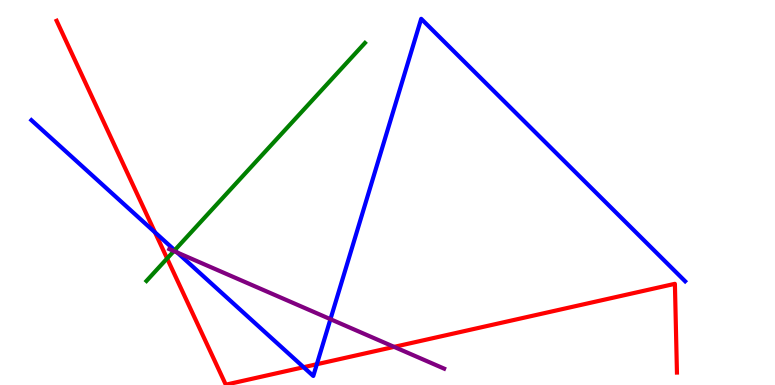[{'lines': ['blue', 'red'], 'intersections': [{'x': 2.0, 'y': 3.97}, {'x': 3.92, 'y': 0.462}, {'x': 4.09, 'y': 0.539}]}, {'lines': ['green', 'red'], 'intersections': [{'x': 2.16, 'y': 3.29}]}, {'lines': ['purple', 'red'], 'intersections': [{'x': 5.09, 'y': 0.99}]}, {'lines': ['blue', 'green'], 'intersections': [{'x': 2.25, 'y': 3.5}]}, {'lines': ['blue', 'purple'], 'intersections': [{'x': 2.29, 'y': 3.44}, {'x': 4.26, 'y': 1.71}]}, {'lines': ['green', 'purple'], 'intersections': [{'x': 2.24, 'y': 3.48}]}]